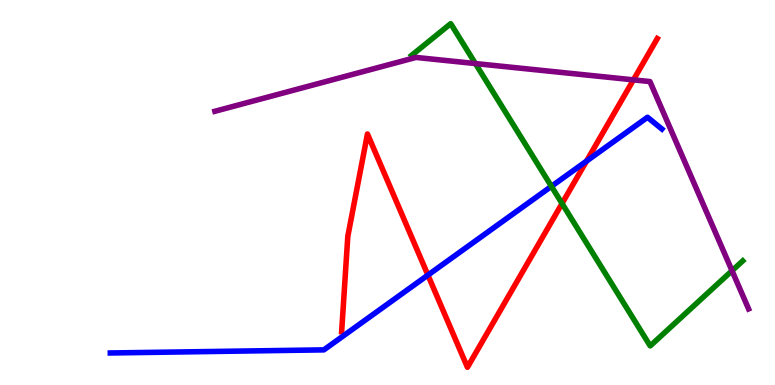[{'lines': ['blue', 'red'], 'intersections': [{'x': 5.52, 'y': 2.85}, {'x': 7.57, 'y': 5.82}]}, {'lines': ['green', 'red'], 'intersections': [{'x': 7.25, 'y': 4.71}]}, {'lines': ['purple', 'red'], 'intersections': [{'x': 8.17, 'y': 7.93}]}, {'lines': ['blue', 'green'], 'intersections': [{'x': 7.12, 'y': 5.16}]}, {'lines': ['blue', 'purple'], 'intersections': []}, {'lines': ['green', 'purple'], 'intersections': [{'x': 6.13, 'y': 8.35}, {'x': 9.45, 'y': 2.97}]}]